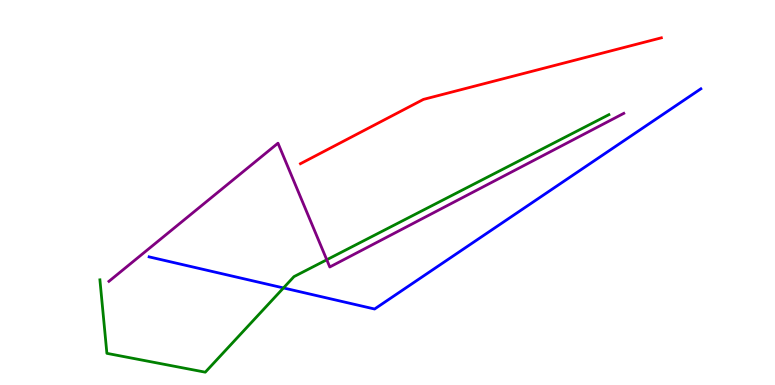[{'lines': ['blue', 'red'], 'intersections': []}, {'lines': ['green', 'red'], 'intersections': []}, {'lines': ['purple', 'red'], 'intersections': []}, {'lines': ['blue', 'green'], 'intersections': [{'x': 3.66, 'y': 2.52}]}, {'lines': ['blue', 'purple'], 'intersections': []}, {'lines': ['green', 'purple'], 'intersections': [{'x': 4.22, 'y': 3.25}]}]